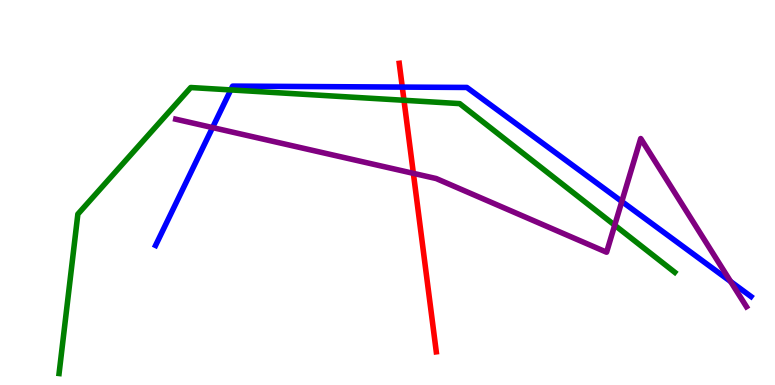[{'lines': ['blue', 'red'], 'intersections': [{'x': 5.19, 'y': 7.74}]}, {'lines': ['green', 'red'], 'intersections': [{'x': 5.21, 'y': 7.4}]}, {'lines': ['purple', 'red'], 'intersections': [{'x': 5.33, 'y': 5.5}]}, {'lines': ['blue', 'green'], 'intersections': [{'x': 2.98, 'y': 7.66}]}, {'lines': ['blue', 'purple'], 'intersections': [{'x': 2.74, 'y': 6.69}, {'x': 8.02, 'y': 4.77}, {'x': 9.43, 'y': 2.69}]}, {'lines': ['green', 'purple'], 'intersections': [{'x': 7.93, 'y': 4.15}]}]